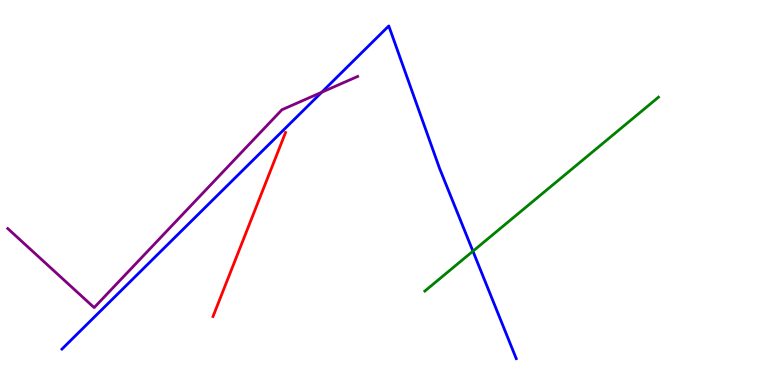[{'lines': ['blue', 'red'], 'intersections': []}, {'lines': ['green', 'red'], 'intersections': []}, {'lines': ['purple', 'red'], 'intersections': []}, {'lines': ['blue', 'green'], 'intersections': [{'x': 6.1, 'y': 3.48}]}, {'lines': ['blue', 'purple'], 'intersections': [{'x': 4.15, 'y': 7.6}]}, {'lines': ['green', 'purple'], 'intersections': []}]